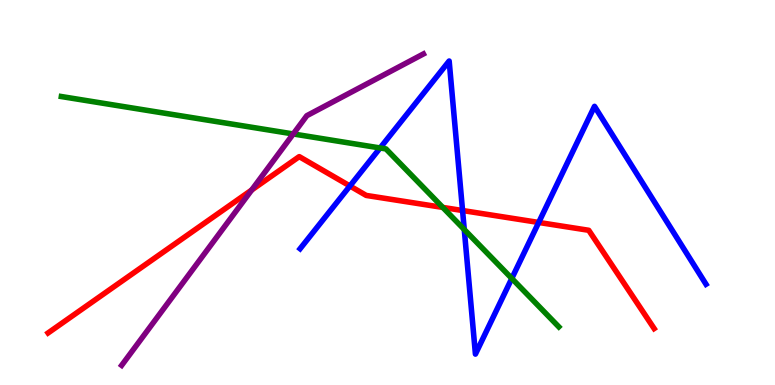[{'lines': ['blue', 'red'], 'intersections': [{'x': 4.52, 'y': 5.17}, {'x': 5.97, 'y': 4.53}, {'x': 6.95, 'y': 4.22}]}, {'lines': ['green', 'red'], 'intersections': [{'x': 5.71, 'y': 4.61}]}, {'lines': ['purple', 'red'], 'intersections': [{'x': 3.25, 'y': 5.07}]}, {'lines': ['blue', 'green'], 'intersections': [{'x': 4.9, 'y': 6.16}, {'x': 5.99, 'y': 4.04}, {'x': 6.6, 'y': 2.77}]}, {'lines': ['blue', 'purple'], 'intersections': []}, {'lines': ['green', 'purple'], 'intersections': [{'x': 3.78, 'y': 6.52}]}]